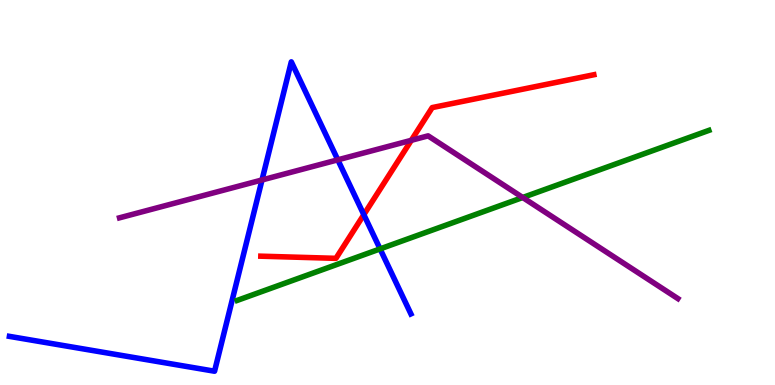[{'lines': ['blue', 'red'], 'intersections': [{'x': 4.69, 'y': 4.42}]}, {'lines': ['green', 'red'], 'intersections': []}, {'lines': ['purple', 'red'], 'intersections': [{'x': 5.31, 'y': 6.36}]}, {'lines': ['blue', 'green'], 'intersections': [{'x': 4.9, 'y': 3.53}]}, {'lines': ['blue', 'purple'], 'intersections': [{'x': 3.38, 'y': 5.33}, {'x': 4.36, 'y': 5.85}]}, {'lines': ['green', 'purple'], 'intersections': [{'x': 6.74, 'y': 4.87}]}]